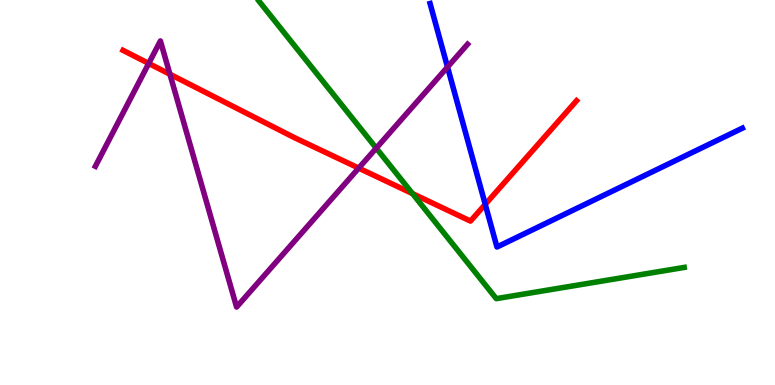[{'lines': ['blue', 'red'], 'intersections': [{'x': 6.26, 'y': 4.69}]}, {'lines': ['green', 'red'], 'intersections': [{'x': 5.32, 'y': 4.97}]}, {'lines': ['purple', 'red'], 'intersections': [{'x': 1.92, 'y': 8.35}, {'x': 2.19, 'y': 8.07}, {'x': 4.63, 'y': 5.63}]}, {'lines': ['blue', 'green'], 'intersections': []}, {'lines': ['blue', 'purple'], 'intersections': [{'x': 5.77, 'y': 8.26}]}, {'lines': ['green', 'purple'], 'intersections': [{'x': 4.85, 'y': 6.15}]}]